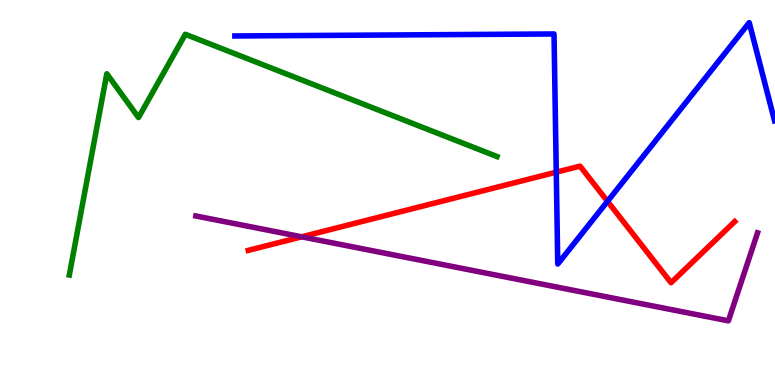[{'lines': ['blue', 'red'], 'intersections': [{'x': 7.18, 'y': 5.53}, {'x': 7.84, 'y': 4.77}]}, {'lines': ['green', 'red'], 'intersections': []}, {'lines': ['purple', 'red'], 'intersections': [{'x': 3.89, 'y': 3.85}]}, {'lines': ['blue', 'green'], 'intersections': []}, {'lines': ['blue', 'purple'], 'intersections': []}, {'lines': ['green', 'purple'], 'intersections': []}]